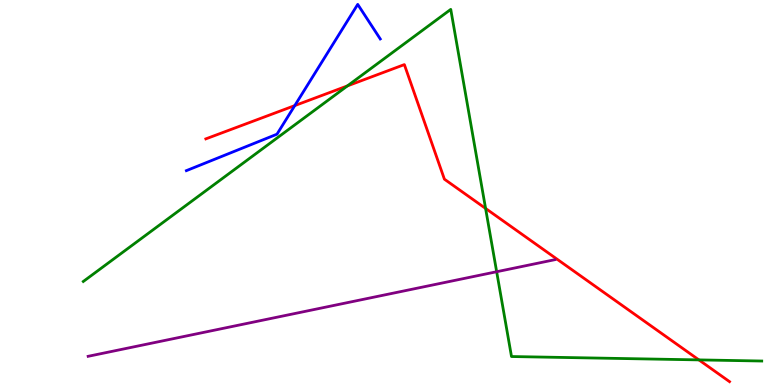[{'lines': ['blue', 'red'], 'intersections': [{'x': 3.8, 'y': 7.26}]}, {'lines': ['green', 'red'], 'intersections': [{'x': 4.48, 'y': 7.77}, {'x': 6.27, 'y': 4.59}, {'x': 9.02, 'y': 0.652}]}, {'lines': ['purple', 'red'], 'intersections': []}, {'lines': ['blue', 'green'], 'intersections': []}, {'lines': ['blue', 'purple'], 'intersections': []}, {'lines': ['green', 'purple'], 'intersections': [{'x': 6.41, 'y': 2.94}]}]